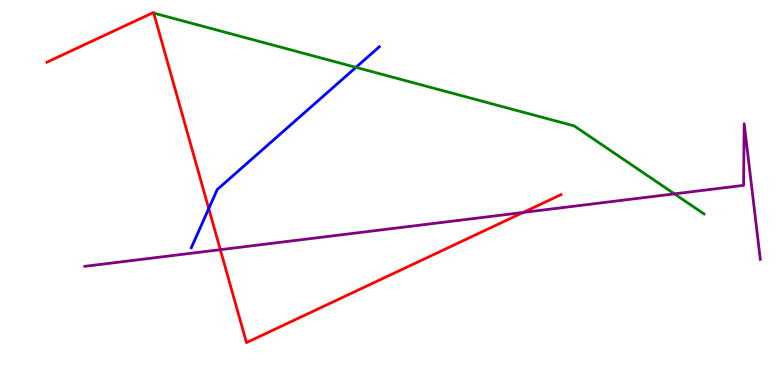[{'lines': ['blue', 'red'], 'intersections': [{'x': 2.69, 'y': 4.58}]}, {'lines': ['green', 'red'], 'intersections': []}, {'lines': ['purple', 'red'], 'intersections': [{'x': 2.84, 'y': 3.51}, {'x': 6.75, 'y': 4.48}]}, {'lines': ['blue', 'green'], 'intersections': [{'x': 4.59, 'y': 8.25}]}, {'lines': ['blue', 'purple'], 'intersections': []}, {'lines': ['green', 'purple'], 'intersections': [{'x': 8.7, 'y': 4.96}]}]